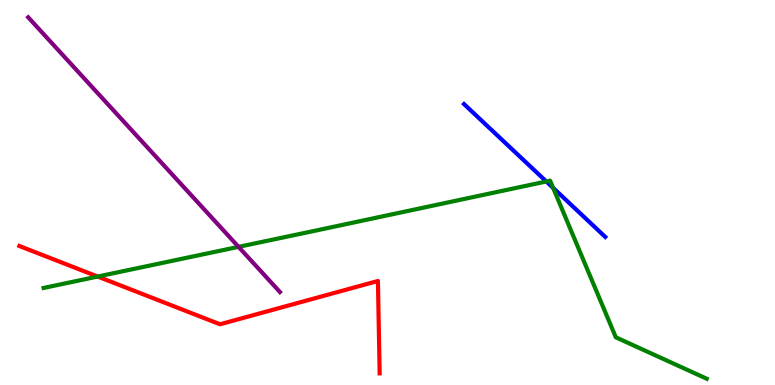[{'lines': ['blue', 'red'], 'intersections': []}, {'lines': ['green', 'red'], 'intersections': [{'x': 1.26, 'y': 2.82}]}, {'lines': ['purple', 'red'], 'intersections': []}, {'lines': ['blue', 'green'], 'intersections': [{'x': 7.05, 'y': 5.29}, {'x': 7.14, 'y': 5.12}]}, {'lines': ['blue', 'purple'], 'intersections': []}, {'lines': ['green', 'purple'], 'intersections': [{'x': 3.08, 'y': 3.59}]}]